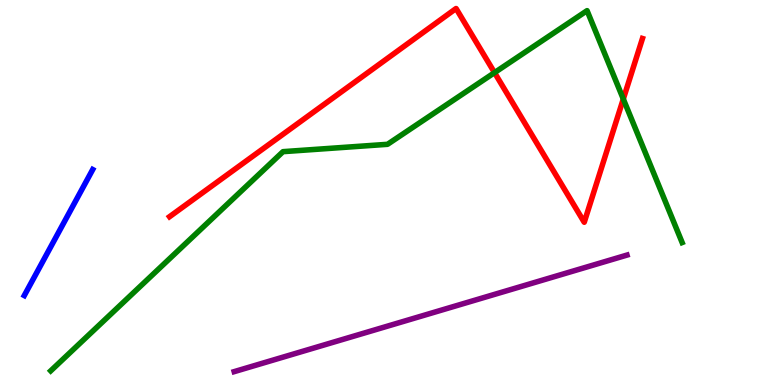[{'lines': ['blue', 'red'], 'intersections': []}, {'lines': ['green', 'red'], 'intersections': [{'x': 6.38, 'y': 8.11}, {'x': 8.04, 'y': 7.43}]}, {'lines': ['purple', 'red'], 'intersections': []}, {'lines': ['blue', 'green'], 'intersections': []}, {'lines': ['blue', 'purple'], 'intersections': []}, {'lines': ['green', 'purple'], 'intersections': []}]